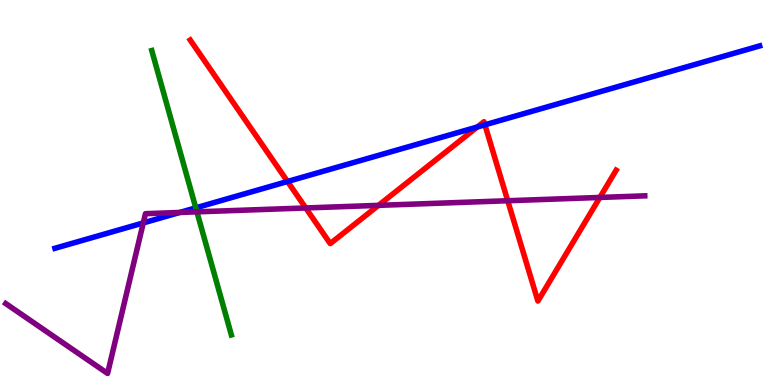[{'lines': ['blue', 'red'], 'intersections': [{'x': 3.71, 'y': 5.29}, {'x': 6.16, 'y': 6.7}, {'x': 6.26, 'y': 6.76}]}, {'lines': ['green', 'red'], 'intersections': []}, {'lines': ['purple', 'red'], 'intersections': [{'x': 3.94, 'y': 4.6}, {'x': 4.88, 'y': 4.67}, {'x': 6.55, 'y': 4.79}, {'x': 7.74, 'y': 4.87}]}, {'lines': ['blue', 'green'], 'intersections': [{'x': 2.53, 'y': 4.6}]}, {'lines': ['blue', 'purple'], 'intersections': [{'x': 1.85, 'y': 4.21}, {'x': 2.32, 'y': 4.48}]}, {'lines': ['green', 'purple'], 'intersections': [{'x': 2.54, 'y': 4.5}]}]